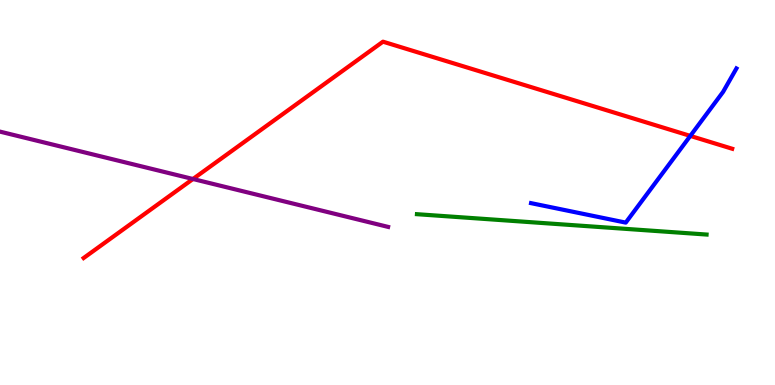[{'lines': ['blue', 'red'], 'intersections': [{'x': 8.91, 'y': 6.47}]}, {'lines': ['green', 'red'], 'intersections': []}, {'lines': ['purple', 'red'], 'intersections': [{'x': 2.49, 'y': 5.35}]}, {'lines': ['blue', 'green'], 'intersections': []}, {'lines': ['blue', 'purple'], 'intersections': []}, {'lines': ['green', 'purple'], 'intersections': []}]